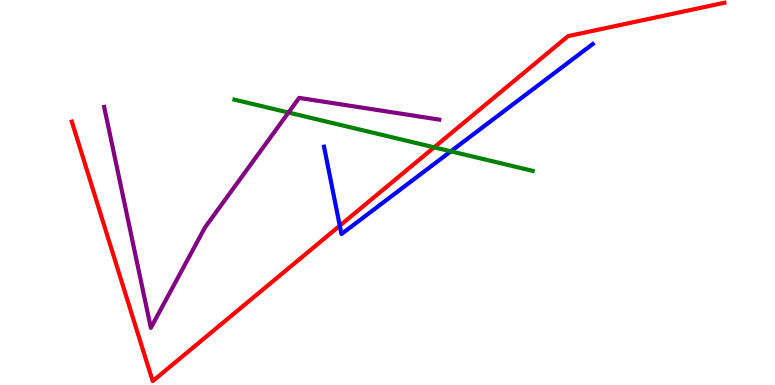[{'lines': ['blue', 'red'], 'intersections': [{'x': 4.38, 'y': 4.14}]}, {'lines': ['green', 'red'], 'intersections': [{'x': 5.6, 'y': 6.17}]}, {'lines': ['purple', 'red'], 'intersections': []}, {'lines': ['blue', 'green'], 'intersections': [{'x': 5.82, 'y': 6.07}]}, {'lines': ['blue', 'purple'], 'intersections': []}, {'lines': ['green', 'purple'], 'intersections': [{'x': 3.72, 'y': 7.08}]}]